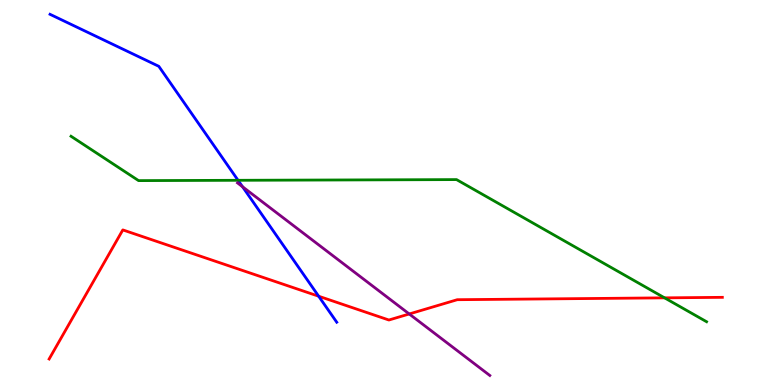[{'lines': ['blue', 'red'], 'intersections': [{'x': 4.11, 'y': 2.31}]}, {'lines': ['green', 'red'], 'intersections': [{'x': 8.58, 'y': 2.26}]}, {'lines': ['purple', 'red'], 'intersections': [{'x': 5.28, 'y': 1.84}]}, {'lines': ['blue', 'green'], 'intersections': [{'x': 3.07, 'y': 5.32}]}, {'lines': ['blue', 'purple'], 'intersections': [{'x': 3.13, 'y': 5.15}]}, {'lines': ['green', 'purple'], 'intersections': []}]